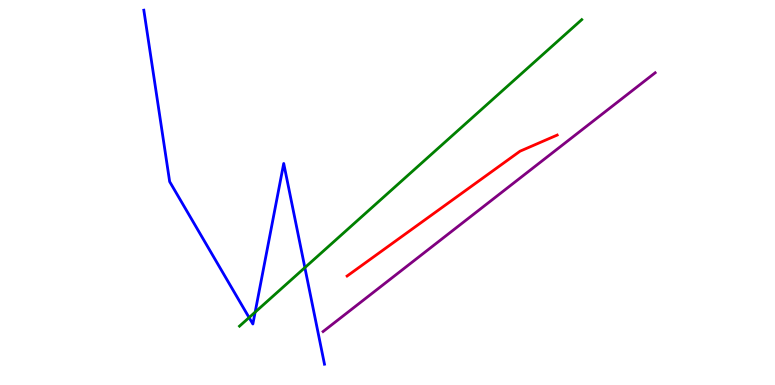[{'lines': ['blue', 'red'], 'intersections': []}, {'lines': ['green', 'red'], 'intersections': []}, {'lines': ['purple', 'red'], 'intersections': []}, {'lines': ['blue', 'green'], 'intersections': [{'x': 3.21, 'y': 1.75}, {'x': 3.29, 'y': 1.89}, {'x': 3.93, 'y': 3.05}]}, {'lines': ['blue', 'purple'], 'intersections': []}, {'lines': ['green', 'purple'], 'intersections': []}]